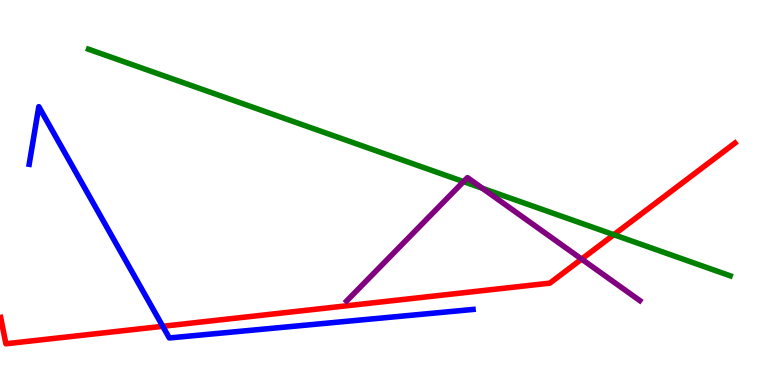[{'lines': ['blue', 'red'], 'intersections': [{'x': 2.1, 'y': 1.52}]}, {'lines': ['green', 'red'], 'intersections': [{'x': 7.92, 'y': 3.9}]}, {'lines': ['purple', 'red'], 'intersections': [{'x': 7.5, 'y': 3.27}]}, {'lines': ['blue', 'green'], 'intersections': []}, {'lines': ['blue', 'purple'], 'intersections': []}, {'lines': ['green', 'purple'], 'intersections': [{'x': 5.98, 'y': 5.28}, {'x': 6.22, 'y': 5.11}]}]